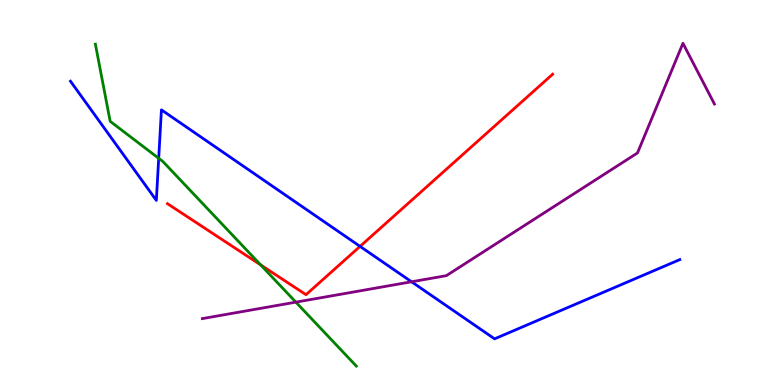[{'lines': ['blue', 'red'], 'intersections': [{'x': 4.65, 'y': 3.6}]}, {'lines': ['green', 'red'], 'intersections': [{'x': 3.36, 'y': 3.12}]}, {'lines': ['purple', 'red'], 'intersections': []}, {'lines': ['blue', 'green'], 'intersections': [{'x': 2.05, 'y': 5.89}]}, {'lines': ['blue', 'purple'], 'intersections': [{'x': 5.31, 'y': 2.68}]}, {'lines': ['green', 'purple'], 'intersections': [{'x': 3.82, 'y': 2.15}]}]